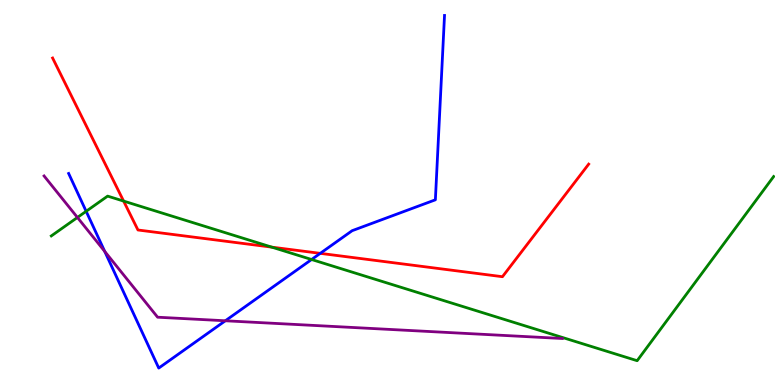[{'lines': ['blue', 'red'], 'intersections': [{'x': 4.13, 'y': 3.42}]}, {'lines': ['green', 'red'], 'intersections': [{'x': 1.59, 'y': 4.78}, {'x': 3.51, 'y': 3.58}]}, {'lines': ['purple', 'red'], 'intersections': []}, {'lines': ['blue', 'green'], 'intersections': [{'x': 1.11, 'y': 4.51}, {'x': 4.02, 'y': 3.26}]}, {'lines': ['blue', 'purple'], 'intersections': [{'x': 1.35, 'y': 3.47}, {'x': 2.91, 'y': 1.67}]}, {'lines': ['green', 'purple'], 'intersections': [{'x': 0.999, 'y': 4.35}]}]